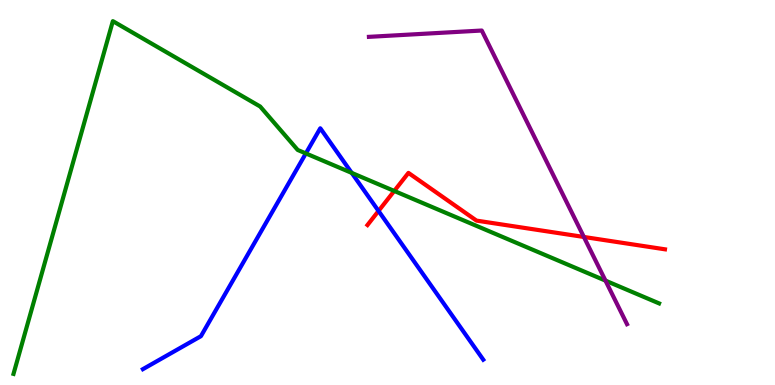[{'lines': ['blue', 'red'], 'intersections': [{'x': 4.88, 'y': 4.52}]}, {'lines': ['green', 'red'], 'intersections': [{'x': 5.09, 'y': 5.04}]}, {'lines': ['purple', 'red'], 'intersections': [{'x': 7.53, 'y': 3.85}]}, {'lines': ['blue', 'green'], 'intersections': [{'x': 3.95, 'y': 6.02}, {'x': 4.54, 'y': 5.51}]}, {'lines': ['blue', 'purple'], 'intersections': []}, {'lines': ['green', 'purple'], 'intersections': [{'x': 7.81, 'y': 2.71}]}]